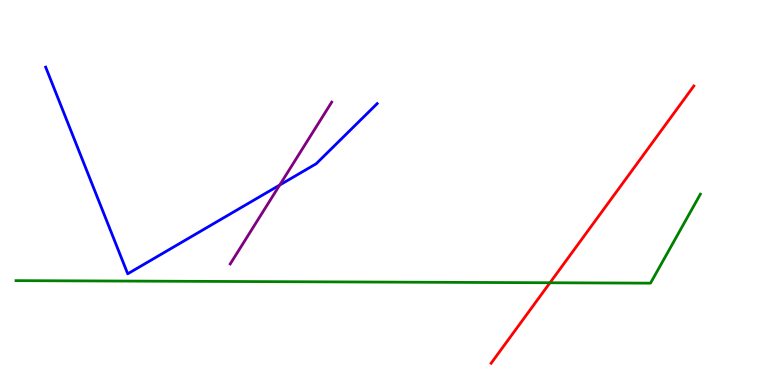[{'lines': ['blue', 'red'], 'intersections': []}, {'lines': ['green', 'red'], 'intersections': [{'x': 7.1, 'y': 2.66}]}, {'lines': ['purple', 'red'], 'intersections': []}, {'lines': ['blue', 'green'], 'intersections': []}, {'lines': ['blue', 'purple'], 'intersections': [{'x': 3.61, 'y': 5.19}]}, {'lines': ['green', 'purple'], 'intersections': []}]